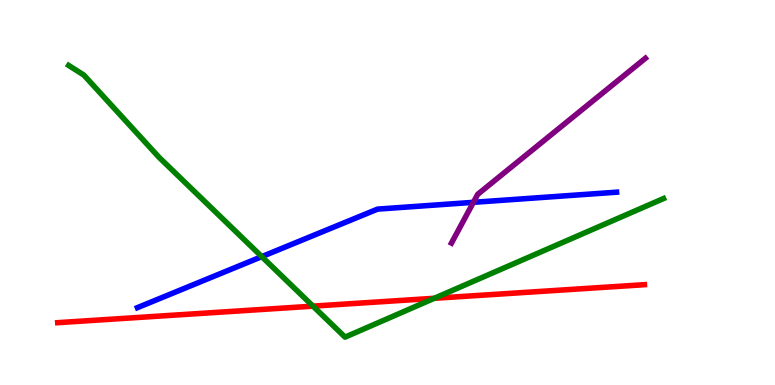[{'lines': ['blue', 'red'], 'intersections': []}, {'lines': ['green', 'red'], 'intersections': [{'x': 4.04, 'y': 2.05}, {'x': 5.6, 'y': 2.25}]}, {'lines': ['purple', 'red'], 'intersections': []}, {'lines': ['blue', 'green'], 'intersections': [{'x': 3.38, 'y': 3.33}]}, {'lines': ['blue', 'purple'], 'intersections': [{'x': 6.11, 'y': 4.74}]}, {'lines': ['green', 'purple'], 'intersections': []}]